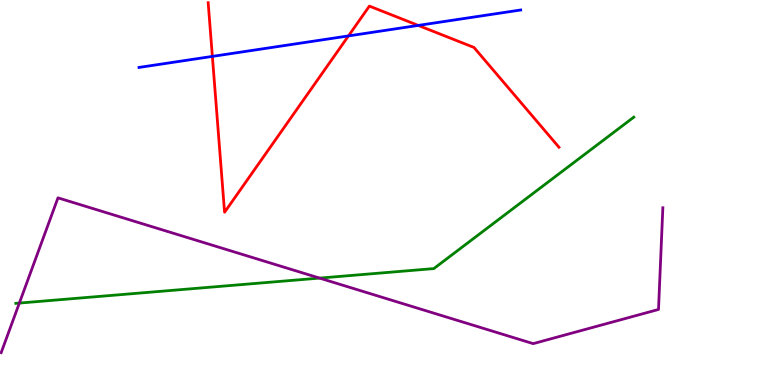[{'lines': ['blue', 'red'], 'intersections': [{'x': 2.74, 'y': 8.54}, {'x': 4.5, 'y': 9.07}, {'x': 5.4, 'y': 9.34}]}, {'lines': ['green', 'red'], 'intersections': []}, {'lines': ['purple', 'red'], 'intersections': []}, {'lines': ['blue', 'green'], 'intersections': []}, {'lines': ['blue', 'purple'], 'intersections': []}, {'lines': ['green', 'purple'], 'intersections': [{'x': 0.25, 'y': 2.13}, {'x': 4.12, 'y': 2.78}]}]